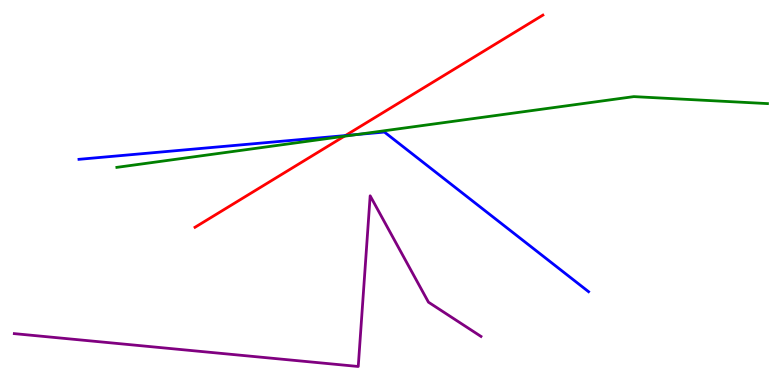[{'lines': ['blue', 'red'], 'intersections': [{'x': 4.46, 'y': 6.48}]}, {'lines': ['green', 'red'], 'intersections': [{'x': 4.44, 'y': 6.46}]}, {'lines': ['purple', 'red'], 'intersections': []}, {'lines': ['blue', 'green'], 'intersections': [{'x': 4.6, 'y': 6.51}]}, {'lines': ['blue', 'purple'], 'intersections': []}, {'lines': ['green', 'purple'], 'intersections': []}]